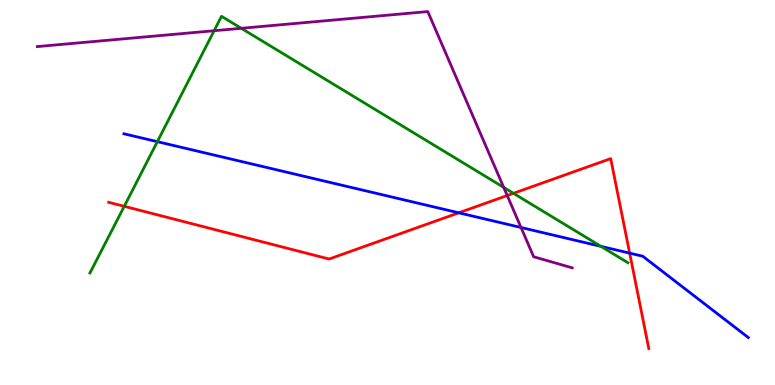[{'lines': ['blue', 'red'], 'intersections': [{'x': 5.92, 'y': 4.47}, {'x': 8.12, 'y': 3.42}]}, {'lines': ['green', 'red'], 'intersections': [{'x': 1.6, 'y': 4.64}, {'x': 6.63, 'y': 4.98}]}, {'lines': ['purple', 'red'], 'intersections': [{'x': 6.54, 'y': 4.92}]}, {'lines': ['blue', 'green'], 'intersections': [{'x': 2.03, 'y': 6.32}, {'x': 7.75, 'y': 3.6}]}, {'lines': ['blue', 'purple'], 'intersections': [{'x': 6.72, 'y': 4.09}]}, {'lines': ['green', 'purple'], 'intersections': [{'x': 2.76, 'y': 9.2}, {'x': 3.11, 'y': 9.27}, {'x': 6.5, 'y': 5.13}]}]